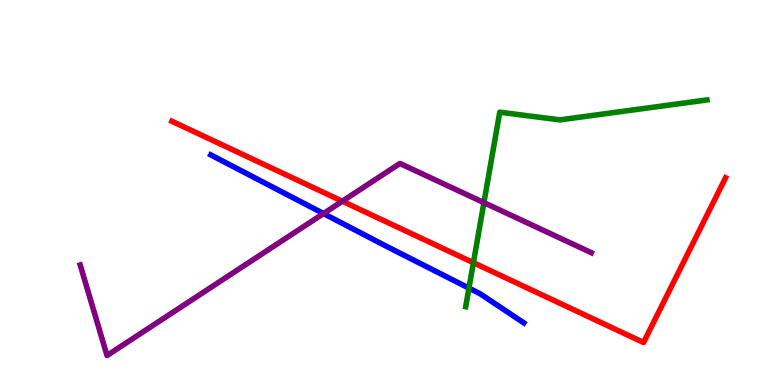[{'lines': ['blue', 'red'], 'intersections': []}, {'lines': ['green', 'red'], 'intersections': [{'x': 6.11, 'y': 3.18}]}, {'lines': ['purple', 'red'], 'intersections': [{'x': 4.42, 'y': 4.77}]}, {'lines': ['blue', 'green'], 'intersections': [{'x': 6.05, 'y': 2.52}]}, {'lines': ['blue', 'purple'], 'intersections': [{'x': 4.17, 'y': 4.45}]}, {'lines': ['green', 'purple'], 'intersections': [{'x': 6.24, 'y': 4.74}]}]